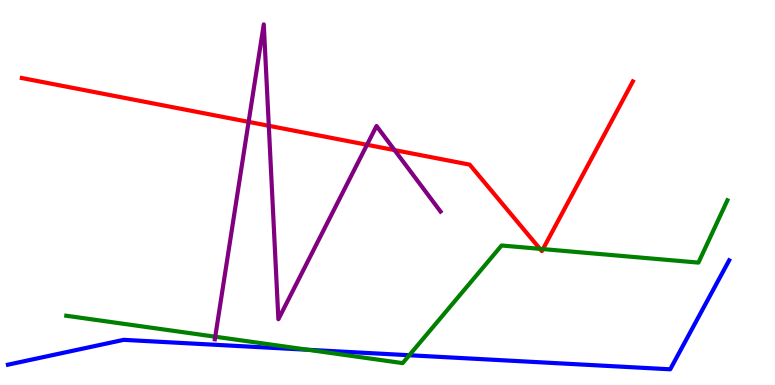[{'lines': ['blue', 'red'], 'intersections': []}, {'lines': ['green', 'red'], 'intersections': [{'x': 6.97, 'y': 3.54}, {'x': 7.01, 'y': 3.53}]}, {'lines': ['purple', 'red'], 'intersections': [{'x': 3.21, 'y': 6.83}, {'x': 3.47, 'y': 6.73}, {'x': 4.74, 'y': 6.24}, {'x': 5.09, 'y': 6.1}]}, {'lines': ['blue', 'green'], 'intersections': [{'x': 3.97, 'y': 0.915}, {'x': 5.28, 'y': 0.773}]}, {'lines': ['blue', 'purple'], 'intersections': []}, {'lines': ['green', 'purple'], 'intersections': [{'x': 2.78, 'y': 1.25}]}]